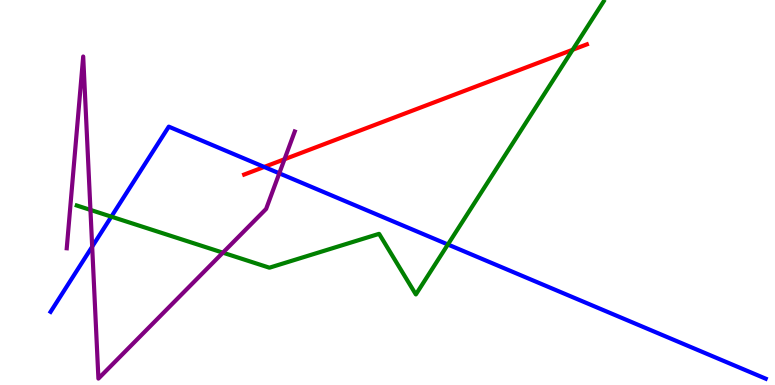[{'lines': ['blue', 'red'], 'intersections': [{'x': 3.41, 'y': 5.66}]}, {'lines': ['green', 'red'], 'intersections': [{'x': 7.39, 'y': 8.71}]}, {'lines': ['purple', 'red'], 'intersections': [{'x': 3.67, 'y': 5.86}]}, {'lines': ['blue', 'green'], 'intersections': [{'x': 1.44, 'y': 4.37}, {'x': 5.78, 'y': 3.65}]}, {'lines': ['blue', 'purple'], 'intersections': [{'x': 1.19, 'y': 3.59}, {'x': 3.6, 'y': 5.5}]}, {'lines': ['green', 'purple'], 'intersections': [{'x': 1.17, 'y': 4.55}, {'x': 2.88, 'y': 3.44}]}]